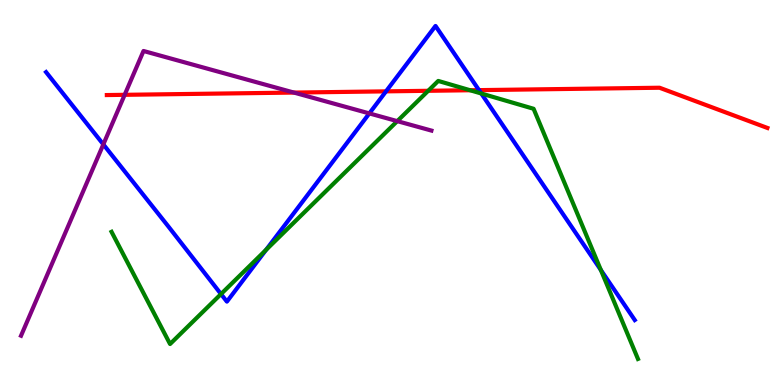[{'lines': ['blue', 'red'], 'intersections': [{'x': 4.98, 'y': 7.63}, {'x': 6.18, 'y': 7.66}]}, {'lines': ['green', 'red'], 'intersections': [{'x': 5.53, 'y': 7.64}, {'x': 6.07, 'y': 7.66}]}, {'lines': ['purple', 'red'], 'intersections': [{'x': 1.61, 'y': 7.54}, {'x': 3.79, 'y': 7.6}]}, {'lines': ['blue', 'green'], 'intersections': [{'x': 2.85, 'y': 2.36}, {'x': 3.43, 'y': 3.51}, {'x': 6.21, 'y': 7.57}, {'x': 7.75, 'y': 2.99}]}, {'lines': ['blue', 'purple'], 'intersections': [{'x': 1.33, 'y': 6.25}, {'x': 4.77, 'y': 7.05}]}, {'lines': ['green', 'purple'], 'intersections': [{'x': 5.13, 'y': 6.85}]}]